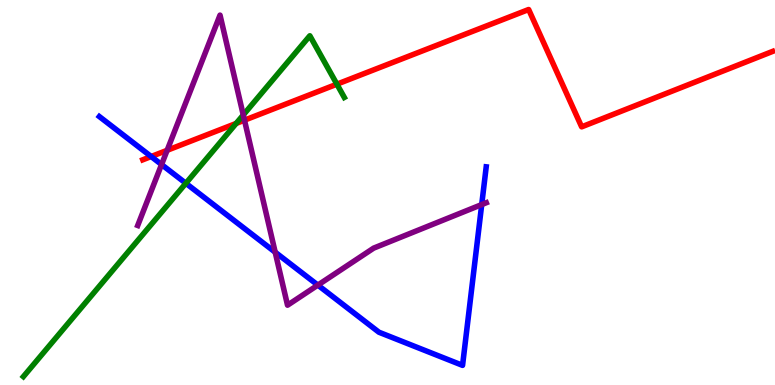[{'lines': ['blue', 'red'], 'intersections': [{'x': 1.95, 'y': 5.93}]}, {'lines': ['green', 'red'], 'intersections': [{'x': 3.05, 'y': 6.79}, {'x': 4.35, 'y': 7.81}]}, {'lines': ['purple', 'red'], 'intersections': [{'x': 2.16, 'y': 6.1}, {'x': 3.15, 'y': 6.88}]}, {'lines': ['blue', 'green'], 'intersections': [{'x': 2.4, 'y': 5.24}]}, {'lines': ['blue', 'purple'], 'intersections': [{'x': 2.08, 'y': 5.73}, {'x': 3.55, 'y': 3.45}, {'x': 4.1, 'y': 2.59}, {'x': 6.22, 'y': 4.69}]}, {'lines': ['green', 'purple'], 'intersections': [{'x': 3.14, 'y': 7.01}]}]